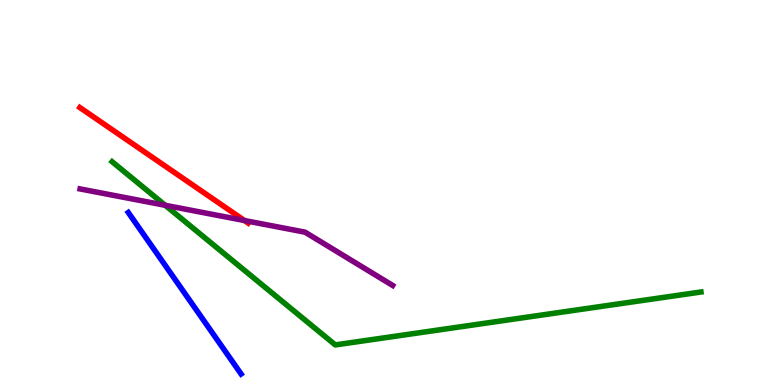[{'lines': ['blue', 'red'], 'intersections': []}, {'lines': ['green', 'red'], 'intersections': []}, {'lines': ['purple', 'red'], 'intersections': [{'x': 3.15, 'y': 4.27}]}, {'lines': ['blue', 'green'], 'intersections': []}, {'lines': ['blue', 'purple'], 'intersections': []}, {'lines': ['green', 'purple'], 'intersections': [{'x': 2.13, 'y': 4.67}]}]